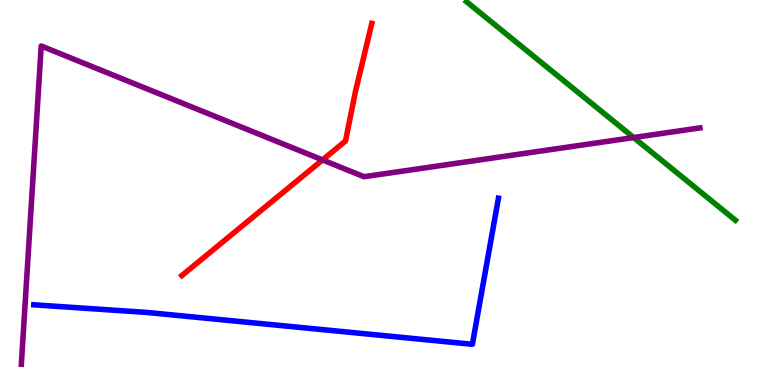[{'lines': ['blue', 'red'], 'intersections': []}, {'lines': ['green', 'red'], 'intersections': []}, {'lines': ['purple', 'red'], 'intersections': [{'x': 4.16, 'y': 5.85}]}, {'lines': ['blue', 'green'], 'intersections': []}, {'lines': ['blue', 'purple'], 'intersections': []}, {'lines': ['green', 'purple'], 'intersections': [{'x': 8.18, 'y': 6.43}]}]